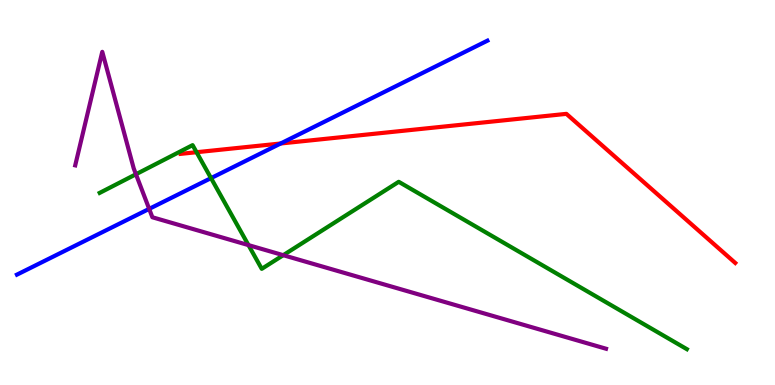[{'lines': ['blue', 'red'], 'intersections': [{'x': 3.62, 'y': 6.27}]}, {'lines': ['green', 'red'], 'intersections': [{'x': 2.54, 'y': 6.05}]}, {'lines': ['purple', 'red'], 'intersections': []}, {'lines': ['blue', 'green'], 'intersections': [{'x': 2.72, 'y': 5.37}]}, {'lines': ['blue', 'purple'], 'intersections': [{'x': 1.92, 'y': 4.57}]}, {'lines': ['green', 'purple'], 'intersections': [{'x': 1.75, 'y': 5.47}, {'x': 3.21, 'y': 3.63}, {'x': 3.65, 'y': 3.37}]}]